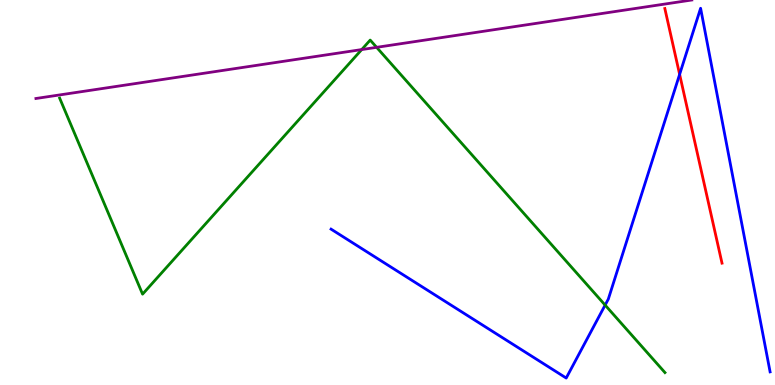[{'lines': ['blue', 'red'], 'intersections': [{'x': 8.77, 'y': 8.07}]}, {'lines': ['green', 'red'], 'intersections': []}, {'lines': ['purple', 'red'], 'intersections': []}, {'lines': ['blue', 'green'], 'intersections': [{'x': 7.81, 'y': 2.08}]}, {'lines': ['blue', 'purple'], 'intersections': []}, {'lines': ['green', 'purple'], 'intersections': [{'x': 4.67, 'y': 8.71}, {'x': 4.86, 'y': 8.77}]}]